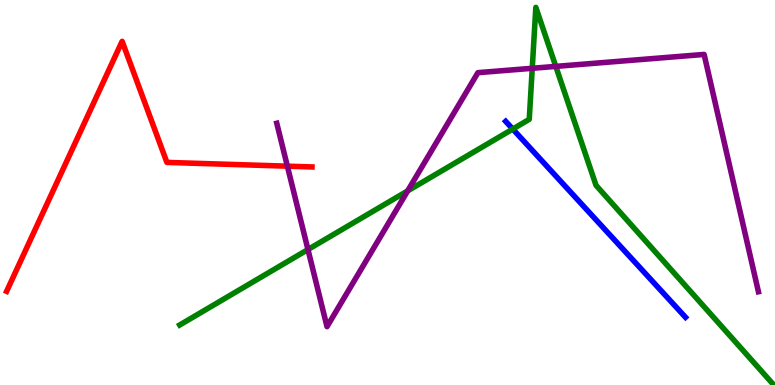[{'lines': ['blue', 'red'], 'intersections': []}, {'lines': ['green', 'red'], 'intersections': []}, {'lines': ['purple', 'red'], 'intersections': [{'x': 3.71, 'y': 5.68}]}, {'lines': ['blue', 'green'], 'intersections': [{'x': 6.62, 'y': 6.65}]}, {'lines': ['blue', 'purple'], 'intersections': []}, {'lines': ['green', 'purple'], 'intersections': [{'x': 3.97, 'y': 3.52}, {'x': 5.26, 'y': 5.04}, {'x': 6.87, 'y': 8.23}, {'x': 7.17, 'y': 8.28}]}]